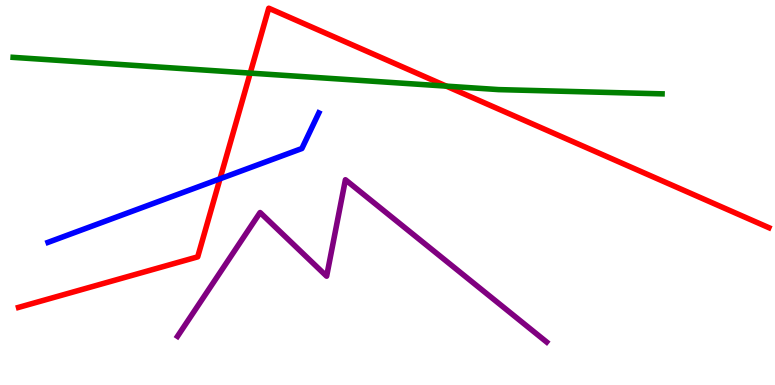[{'lines': ['blue', 'red'], 'intersections': [{'x': 2.84, 'y': 5.36}]}, {'lines': ['green', 'red'], 'intersections': [{'x': 3.23, 'y': 8.1}, {'x': 5.76, 'y': 7.76}]}, {'lines': ['purple', 'red'], 'intersections': []}, {'lines': ['blue', 'green'], 'intersections': []}, {'lines': ['blue', 'purple'], 'intersections': []}, {'lines': ['green', 'purple'], 'intersections': []}]